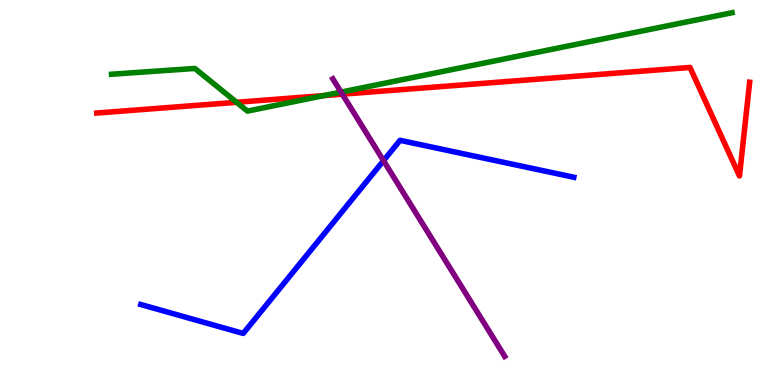[{'lines': ['blue', 'red'], 'intersections': []}, {'lines': ['green', 'red'], 'intersections': [{'x': 3.05, 'y': 7.34}, {'x': 4.18, 'y': 7.52}]}, {'lines': ['purple', 'red'], 'intersections': [{'x': 4.42, 'y': 7.55}]}, {'lines': ['blue', 'green'], 'intersections': []}, {'lines': ['blue', 'purple'], 'intersections': [{'x': 4.95, 'y': 5.83}]}, {'lines': ['green', 'purple'], 'intersections': [{'x': 4.4, 'y': 7.61}]}]